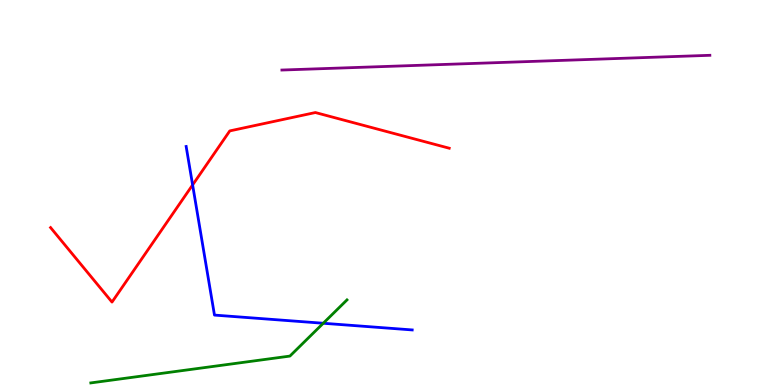[{'lines': ['blue', 'red'], 'intersections': [{'x': 2.49, 'y': 5.2}]}, {'lines': ['green', 'red'], 'intersections': []}, {'lines': ['purple', 'red'], 'intersections': []}, {'lines': ['blue', 'green'], 'intersections': [{'x': 4.17, 'y': 1.6}]}, {'lines': ['blue', 'purple'], 'intersections': []}, {'lines': ['green', 'purple'], 'intersections': []}]